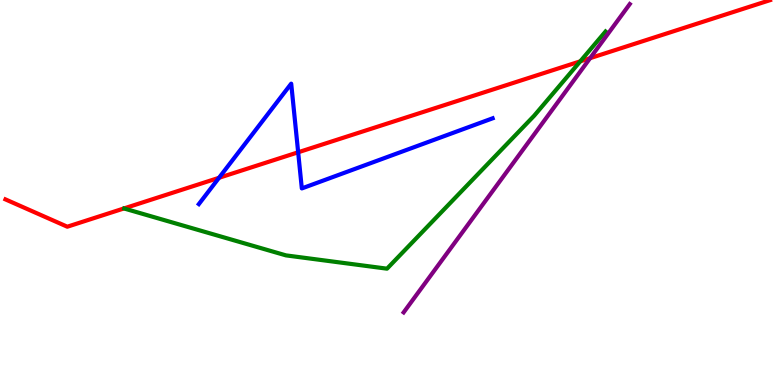[{'lines': ['blue', 'red'], 'intersections': [{'x': 2.83, 'y': 5.38}, {'x': 3.85, 'y': 6.04}]}, {'lines': ['green', 'red'], 'intersections': [{'x': 7.49, 'y': 8.41}]}, {'lines': ['purple', 'red'], 'intersections': [{'x': 7.61, 'y': 8.49}]}, {'lines': ['blue', 'green'], 'intersections': []}, {'lines': ['blue', 'purple'], 'intersections': []}, {'lines': ['green', 'purple'], 'intersections': []}]